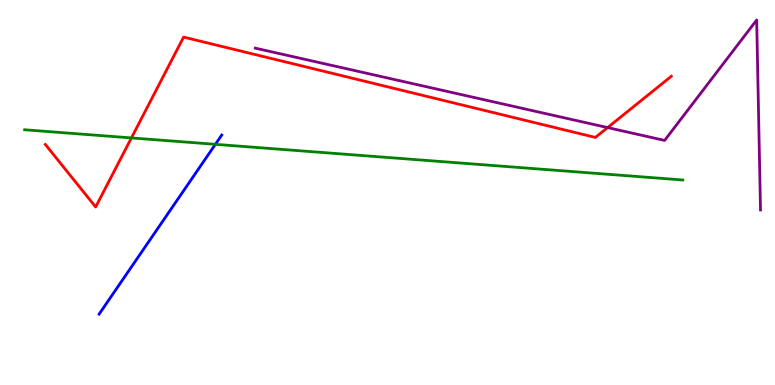[{'lines': ['blue', 'red'], 'intersections': []}, {'lines': ['green', 'red'], 'intersections': [{'x': 1.7, 'y': 6.42}]}, {'lines': ['purple', 'red'], 'intersections': [{'x': 7.84, 'y': 6.69}]}, {'lines': ['blue', 'green'], 'intersections': [{'x': 2.78, 'y': 6.25}]}, {'lines': ['blue', 'purple'], 'intersections': []}, {'lines': ['green', 'purple'], 'intersections': []}]